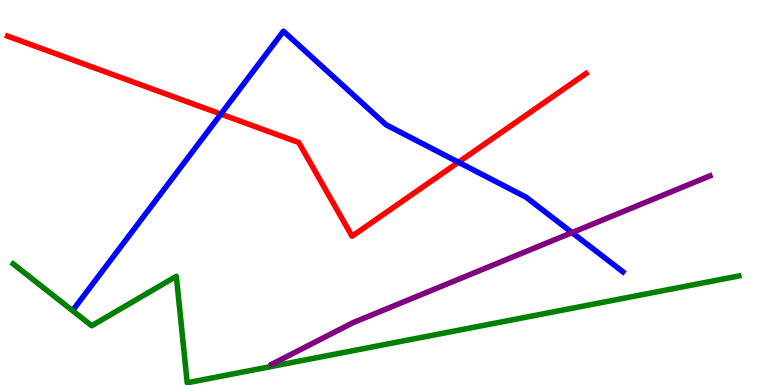[{'lines': ['blue', 'red'], 'intersections': [{'x': 2.85, 'y': 7.04}, {'x': 5.92, 'y': 5.79}]}, {'lines': ['green', 'red'], 'intersections': []}, {'lines': ['purple', 'red'], 'intersections': []}, {'lines': ['blue', 'green'], 'intersections': []}, {'lines': ['blue', 'purple'], 'intersections': [{'x': 7.38, 'y': 3.96}]}, {'lines': ['green', 'purple'], 'intersections': []}]